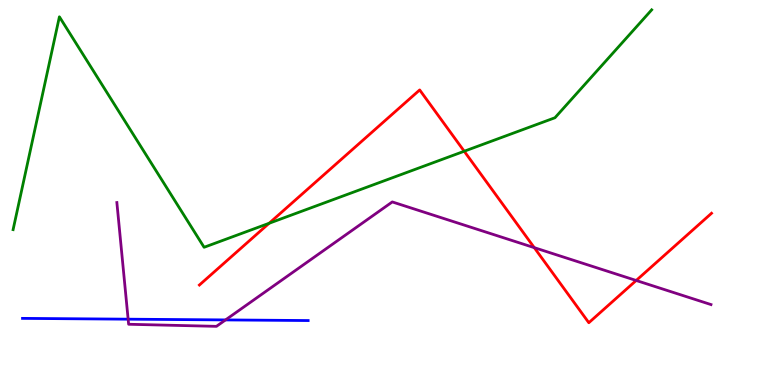[{'lines': ['blue', 'red'], 'intersections': []}, {'lines': ['green', 'red'], 'intersections': [{'x': 3.47, 'y': 4.2}, {'x': 5.99, 'y': 6.07}]}, {'lines': ['purple', 'red'], 'intersections': [{'x': 6.89, 'y': 3.57}, {'x': 8.21, 'y': 2.71}]}, {'lines': ['blue', 'green'], 'intersections': []}, {'lines': ['blue', 'purple'], 'intersections': [{'x': 1.65, 'y': 1.71}, {'x': 2.91, 'y': 1.69}]}, {'lines': ['green', 'purple'], 'intersections': []}]